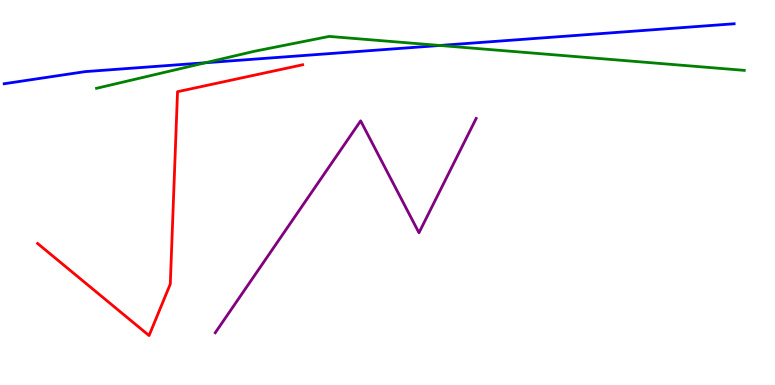[{'lines': ['blue', 'red'], 'intersections': []}, {'lines': ['green', 'red'], 'intersections': []}, {'lines': ['purple', 'red'], 'intersections': []}, {'lines': ['blue', 'green'], 'intersections': [{'x': 2.65, 'y': 8.37}, {'x': 5.68, 'y': 8.82}]}, {'lines': ['blue', 'purple'], 'intersections': []}, {'lines': ['green', 'purple'], 'intersections': []}]